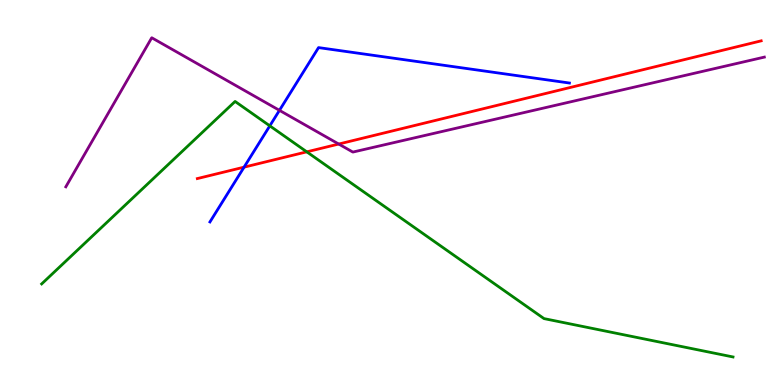[{'lines': ['blue', 'red'], 'intersections': [{'x': 3.15, 'y': 5.66}]}, {'lines': ['green', 'red'], 'intersections': [{'x': 3.96, 'y': 6.06}]}, {'lines': ['purple', 'red'], 'intersections': [{'x': 4.37, 'y': 6.26}]}, {'lines': ['blue', 'green'], 'intersections': [{'x': 3.48, 'y': 6.73}]}, {'lines': ['blue', 'purple'], 'intersections': [{'x': 3.61, 'y': 7.13}]}, {'lines': ['green', 'purple'], 'intersections': []}]